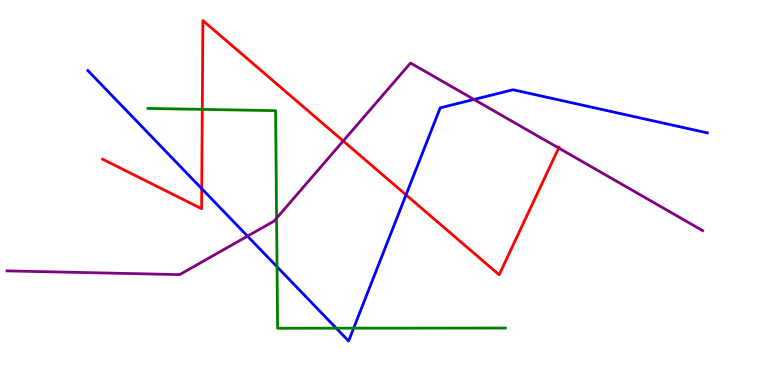[{'lines': ['blue', 'red'], 'intersections': [{'x': 2.6, 'y': 5.1}, {'x': 5.24, 'y': 4.94}]}, {'lines': ['green', 'red'], 'intersections': [{'x': 2.61, 'y': 7.16}]}, {'lines': ['purple', 'red'], 'intersections': [{'x': 4.43, 'y': 6.34}, {'x': 7.21, 'y': 6.16}]}, {'lines': ['blue', 'green'], 'intersections': [{'x': 3.57, 'y': 3.07}, {'x': 4.34, 'y': 1.48}, {'x': 4.56, 'y': 1.48}]}, {'lines': ['blue', 'purple'], 'intersections': [{'x': 3.19, 'y': 3.87}, {'x': 6.12, 'y': 7.42}]}, {'lines': ['green', 'purple'], 'intersections': [{'x': 3.57, 'y': 4.33}]}]